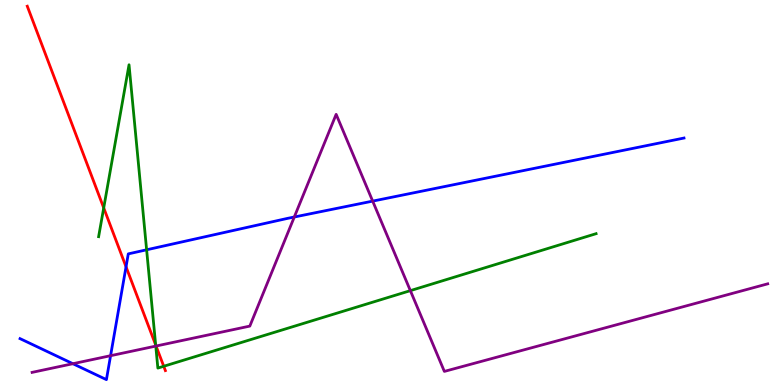[{'lines': ['blue', 'red'], 'intersections': [{'x': 1.63, 'y': 3.07}]}, {'lines': ['green', 'red'], 'intersections': [{'x': 1.34, 'y': 4.6}, {'x': 2.01, 'y': 1.04}, {'x': 2.11, 'y': 0.486}]}, {'lines': ['purple', 'red'], 'intersections': [{'x': 2.01, 'y': 1.01}]}, {'lines': ['blue', 'green'], 'intersections': [{'x': 1.89, 'y': 3.51}]}, {'lines': ['blue', 'purple'], 'intersections': [{'x': 0.941, 'y': 0.553}, {'x': 1.43, 'y': 0.761}, {'x': 3.8, 'y': 4.36}, {'x': 4.81, 'y': 4.78}]}, {'lines': ['green', 'purple'], 'intersections': [{'x': 2.01, 'y': 1.01}, {'x': 5.29, 'y': 2.45}]}]